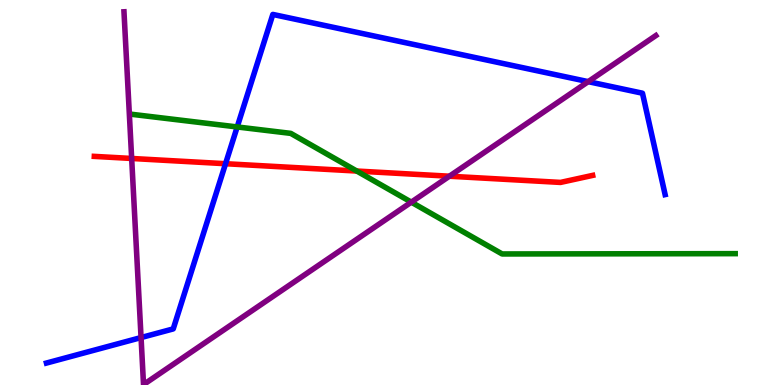[{'lines': ['blue', 'red'], 'intersections': [{'x': 2.91, 'y': 5.75}]}, {'lines': ['green', 'red'], 'intersections': [{'x': 4.6, 'y': 5.56}]}, {'lines': ['purple', 'red'], 'intersections': [{'x': 1.7, 'y': 5.88}, {'x': 5.8, 'y': 5.42}]}, {'lines': ['blue', 'green'], 'intersections': [{'x': 3.06, 'y': 6.7}]}, {'lines': ['blue', 'purple'], 'intersections': [{'x': 1.82, 'y': 1.23}, {'x': 7.59, 'y': 7.88}]}, {'lines': ['green', 'purple'], 'intersections': [{'x': 5.31, 'y': 4.75}]}]